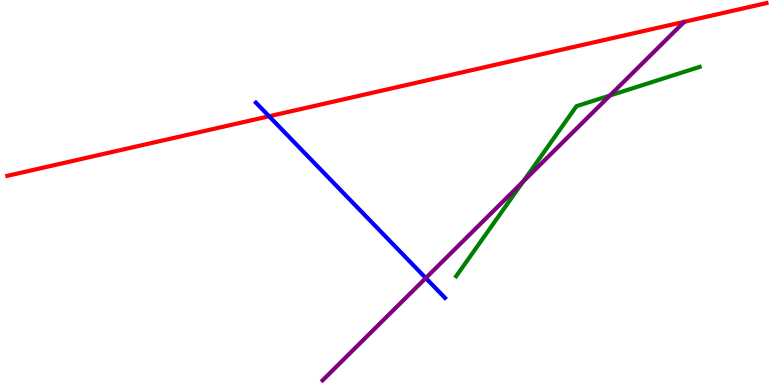[{'lines': ['blue', 'red'], 'intersections': [{'x': 3.47, 'y': 6.98}]}, {'lines': ['green', 'red'], 'intersections': []}, {'lines': ['purple', 'red'], 'intersections': []}, {'lines': ['blue', 'green'], 'intersections': []}, {'lines': ['blue', 'purple'], 'intersections': [{'x': 5.49, 'y': 2.78}]}, {'lines': ['green', 'purple'], 'intersections': [{'x': 6.75, 'y': 5.29}, {'x': 7.87, 'y': 7.52}]}]